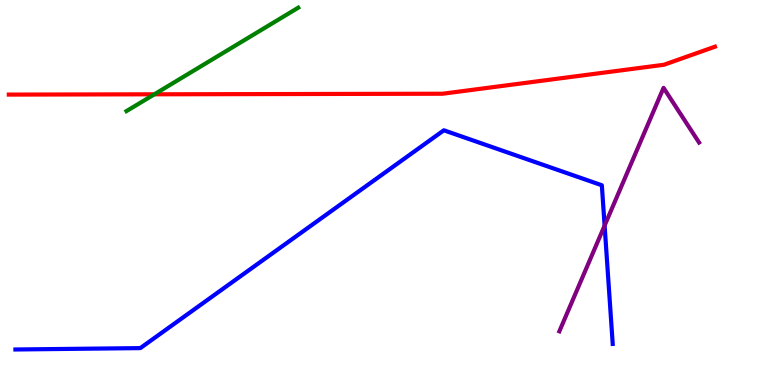[{'lines': ['blue', 'red'], 'intersections': []}, {'lines': ['green', 'red'], 'intersections': [{'x': 1.99, 'y': 7.55}]}, {'lines': ['purple', 'red'], 'intersections': []}, {'lines': ['blue', 'green'], 'intersections': []}, {'lines': ['blue', 'purple'], 'intersections': [{'x': 7.8, 'y': 4.14}]}, {'lines': ['green', 'purple'], 'intersections': []}]